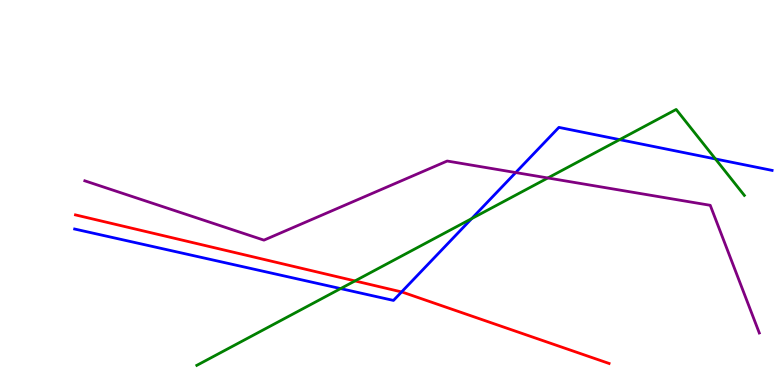[{'lines': ['blue', 'red'], 'intersections': [{'x': 5.18, 'y': 2.42}]}, {'lines': ['green', 'red'], 'intersections': [{'x': 4.58, 'y': 2.7}]}, {'lines': ['purple', 'red'], 'intersections': []}, {'lines': ['blue', 'green'], 'intersections': [{'x': 4.4, 'y': 2.5}, {'x': 6.09, 'y': 4.32}, {'x': 8.0, 'y': 6.37}, {'x': 9.23, 'y': 5.87}]}, {'lines': ['blue', 'purple'], 'intersections': [{'x': 6.65, 'y': 5.52}]}, {'lines': ['green', 'purple'], 'intersections': [{'x': 7.07, 'y': 5.38}]}]